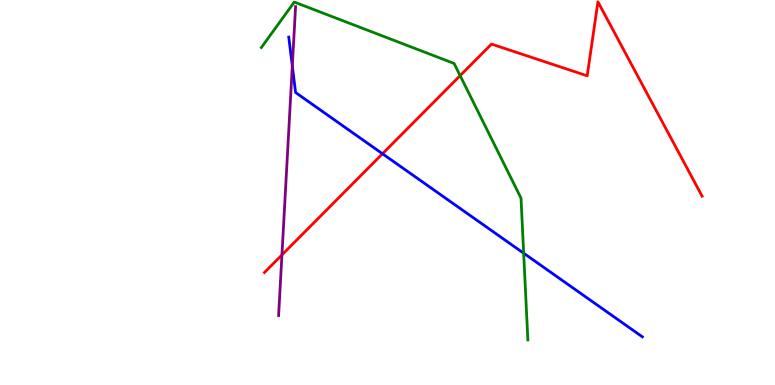[{'lines': ['blue', 'red'], 'intersections': [{'x': 4.94, 'y': 6.01}]}, {'lines': ['green', 'red'], 'intersections': [{'x': 5.94, 'y': 8.04}]}, {'lines': ['purple', 'red'], 'intersections': [{'x': 3.64, 'y': 3.38}]}, {'lines': ['blue', 'green'], 'intersections': [{'x': 6.76, 'y': 3.42}]}, {'lines': ['blue', 'purple'], 'intersections': [{'x': 3.77, 'y': 8.29}]}, {'lines': ['green', 'purple'], 'intersections': []}]